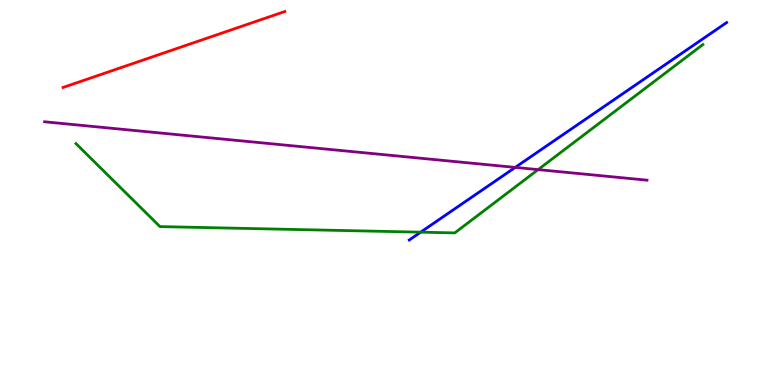[{'lines': ['blue', 'red'], 'intersections': []}, {'lines': ['green', 'red'], 'intersections': []}, {'lines': ['purple', 'red'], 'intersections': []}, {'lines': ['blue', 'green'], 'intersections': [{'x': 5.43, 'y': 3.97}]}, {'lines': ['blue', 'purple'], 'intersections': [{'x': 6.65, 'y': 5.65}]}, {'lines': ['green', 'purple'], 'intersections': [{'x': 6.94, 'y': 5.59}]}]